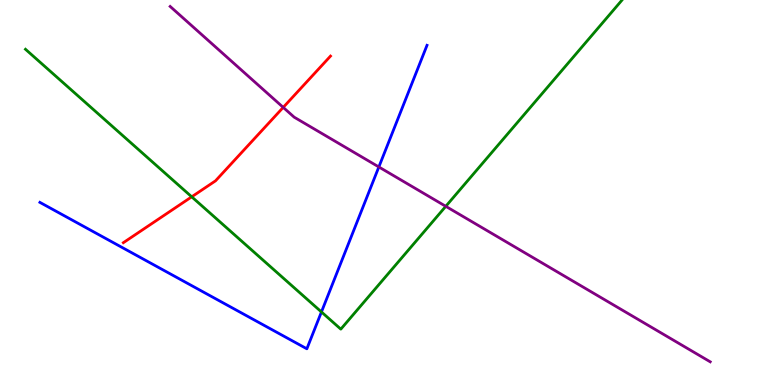[{'lines': ['blue', 'red'], 'intersections': []}, {'lines': ['green', 'red'], 'intersections': [{'x': 2.47, 'y': 4.89}]}, {'lines': ['purple', 'red'], 'intersections': [{'x': 3.65, 'y': 7.21}]}, {'lines': ['blue', 'green'], 'intersections': [{'x': 4.15, 'y': 1.9}]}, {'lines': ['blue', 'purple'], 'intersections': [{'x': 4.89, 'y': 5.66}]}, {'lines': ['green', 'purple'], 'intersections': [{'x': 5.75, 'y': 4.64}]}]